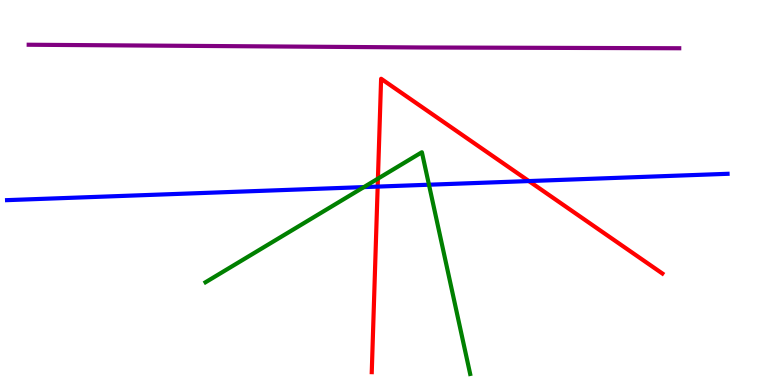[{'lines': ['blue', 'red'], 'intersections': [{'x': 4.87, 'y': 5.15}, {'x': 6.82, 'y': 5.3}]}, {'lines': ['green', 'red'], 'intersections': [{'x': 4.88, 'y': 5.36}]}, {'lines': ['purple', 'red'], 'intersections': []}, {'lines': ['blue', 'green'], 'intersections': [{'x': 4.69, 'y': 5.14}, {'x': 5.54, 'y': 5.2}]}, {'lines': ['blue', 'purple'], 'intersections': []}, {'lines': ['green', 'purple'], 'intersections': []}]